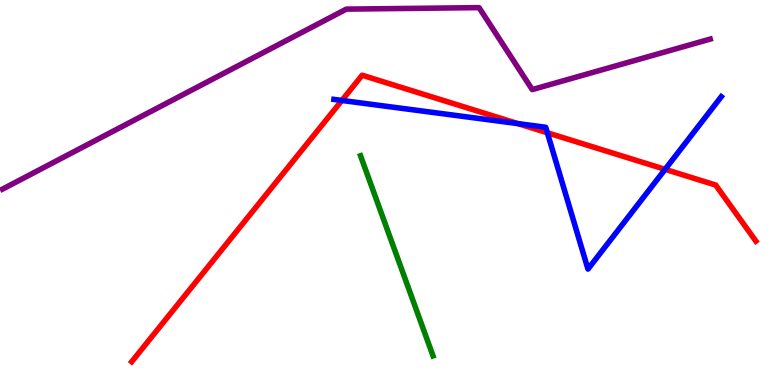[{'lines': ['blue', 'red'], 'intersections': [{'x': 4.41, 'y': 7.39}, {'x': 6.68, 'y': 6.79}, {'x': 7.06, 'y': 6.55}, {'x': 8.58, 'y': 5.6}]}, {'lines': ['green', 'red'], 'intersections': []}, {'lines': ['purple', 'red'], 'intersections': []}, {'lines': ['blue', 'green'], 'intersections': []}, {'lines': ['blue', 'purple'], 'intersections': []}, {'lines': ['green', 'purple'], 'intersections': []}]